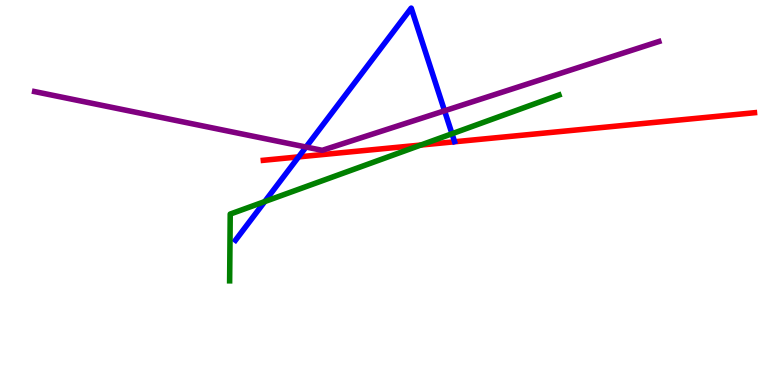[{'lines': ['blue', 'red'], 'intersections': [{'x': 3.85, 'y': 5.93}]}, {'lines': ['green', 'red'], 'intersections': [{'x': 5.43, 'y': 6.23}]}, {'lines': ['purple', 'red'], 'intersections': []}, {'lines': ['blue', 'green'], 'intersections': [{'x': 3.42, 'y': 4.76}, {'x': 5.83, 'y': 6.53}]}, {'lines': ['blue', 'purple'], 'intersections': [{'x': 3.95, 'y': 6.18}, {'x': 5.74, 'y': 7.12}]}, {'lines': ['green', 'purple'], 'intersections': []}]